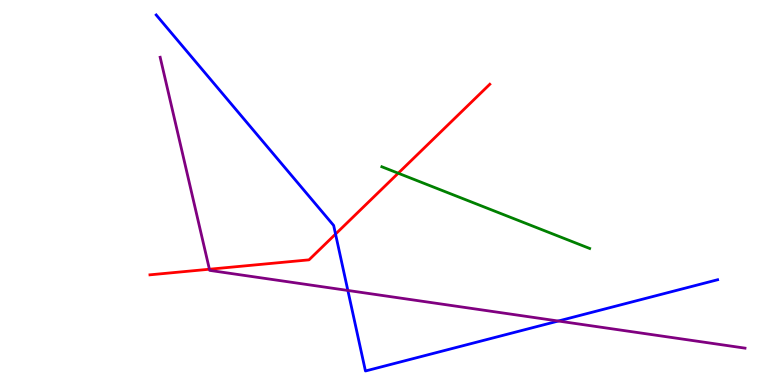[{'lines': ['blue', 'red'], 'intersections': [{'x': 4.33, 'y': 3.92}]}, {'lines': ['green', 'red'], 'intersections': [{'x': 5.14, 'y': 5.5}]}, {'lines': ['purple', 'red'], 'intersections': [{'x': 2.7, 'y': 3.01}]}, {'lines': ['blue', 'green'], 'intersections': []}, {'lines': ['blue', 'purple'], 'intersections': [{'x': 4.49, 'y': 2.46}, {'x': 7.2, 'y': 1.66}]}, {'lines': ['green', 'purple'], 'intersections': []}]